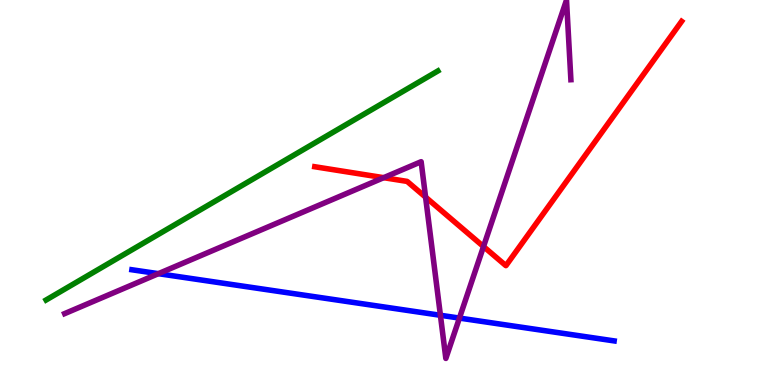[{'lines': ['blue', 'red'], 'intersections': []}, {'lines': ['green', 'red'], 'intersections': []}, {'lines': ['purple', 'red'], 'intersections': [{'x': 4.95, 'y': 5.39}, {'x': 5.49, 'y': 4.88}, {'x': 6.24, 'y': 3.6}]}, {'lines': ['blue', 'green'], 'intersections': []}, {'lines': ['blue', 'purple'], 'intersections': [{'x': 2.04, 'y': 2.89}, {'x': 5.68, 'y': 1.81}, {'x': 5.93, 'y': 1.74}]}, {'lines': ['green', 'purple'], 'intersections': []}]